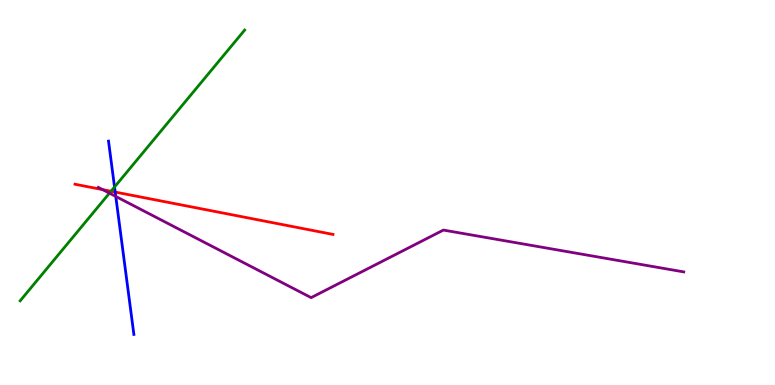[{'lines': ['blue', 'red'], 'intersections': [{'x': 1.49, 'y': 5.01}]}, {'lines': ['green', 'red'], 'intersections': [{'x': 1.43, 'y': 5.03}]}, {'lines': ['purple', 'red'], 'intersections': [{'x': 1.32, 'y': 5.07}]}, {'lines': ['blue', 'green'], 'intersections': [{'x': 1.48, 'y': 5.14}]}, {'lines': ['blue', 'purple'], 'intersections': [{'x': 1.49, 'y': 4.9}]}, {'lines': ['green', 'purple'], 'intersections': [{'x': 1.41, 'y': 4.98}]}]